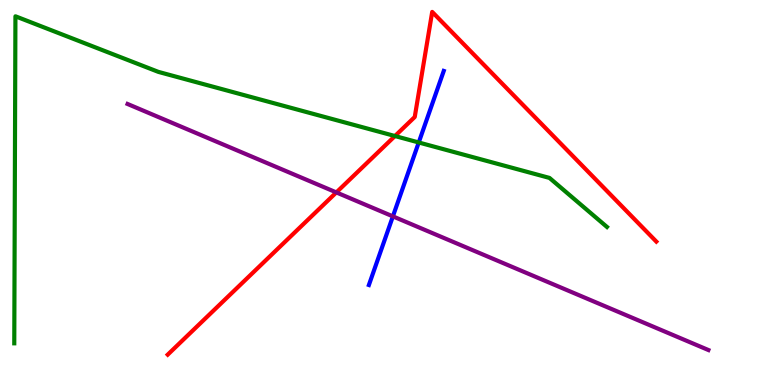[{'lines': ['blue', 'red'], 'intersections': []}, {'lines': ['green', 'red'], 'intersections': [{'x': 5.1, 'y': 6.47}]}, {'lines': ['purple', 'red'], 'intersections': [{'x': 4.34, 'y': 5.0}]}, {'lines': ['blue', 'green'], 'intersections': [{'x': 5.4, 'y': 6.3}]}, {'lines': ['blue', 'purple'], 'intersections': [{'x': 5.07, 'y': 4.38}]}, {'lines': ['green', 'purple'], 'intersections': []}]